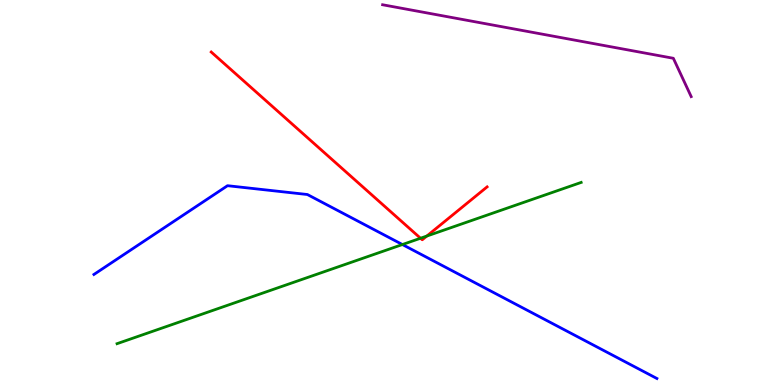[{'lines': ['blue', 'red'], 'intersections': []}, {'lines': ['green', 'red'], 'intersections': [{'x': 5.43, 'y': 3.81}, {'x': 5.51, 'y': 3.87}]}, {'lines': ['purple', 'red'], 'intersections': []}, {'lines': ['blue', 'green'], 'intersections': [{'x': 5.19, 'y': 3.65}]}, {'lines': ['blue', 'purple'], 'intersections': []}, {'lines': ['green', 'purple'], 'intersections': []}]